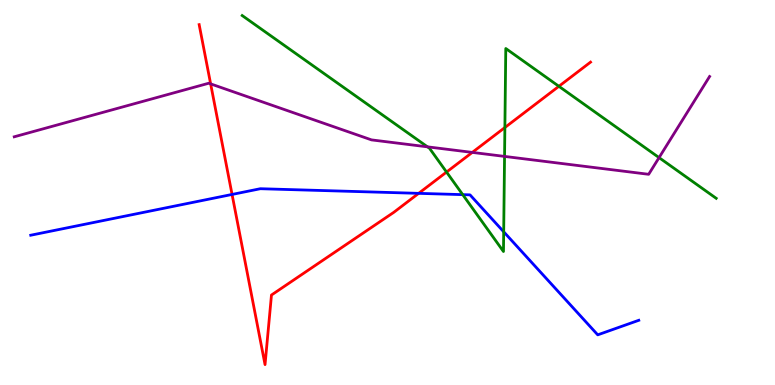[{'lines': ['blue', 'red'], 'intersections': [{'x': 2.99, 'y': 4.95}, {'x': 5.4, 'y': 4.98}]}, {'lines': ['green', 'red'], 'intersections': [{'x': 5.76, 'y': 5.53}, {'x': 6.51, 'y': 6.69}, {'x': 7.21, 'y': 7.76}]}, {'lines': ['purple', 'red'], 'intersections': [{'x': 2.72, 'y': 7.82}, {'x': 6.09, 'y': 6.04}]}, {'lines': ['blue', 'green'], 'intersections': [{'x': 5.97, 'y': 4.94}, {'x': 6.5, 'y': 3.98}]}, {'lines': ['blue', 'purple'], 'intersections': []}, {'lines': ['green', 'purple'], 'intersections': [{'x': 5.52, 'y': 6.19}, {'x': 6.51, 'y': 5.94}, {'x': 8.5, 'y': 5.91}]}]